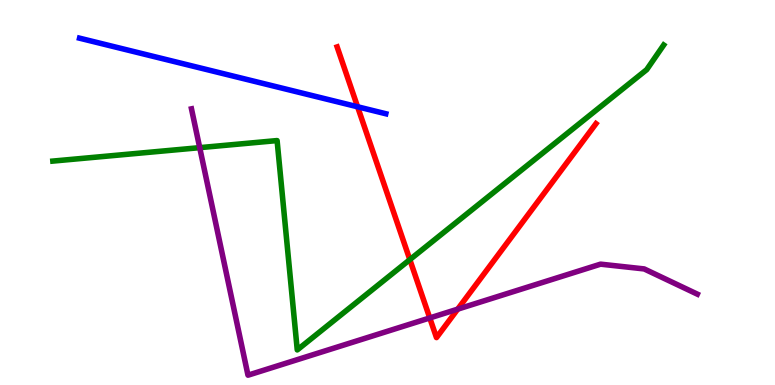[{'lines': ['blue', 'red'], 'intersections': [{'x': 4.61, 'y': 7.23}]}, {'lines': ['green', 'red'], 'intersections': [{'x': 5.29, 'y': 3.26}]}, {'lines': ['purple', 'red'], 'intersections': [{'x': 5.55, 'y': 1.74}, {'x': 5.91, 'y': 1.97}]}, {'lines': ['blue', 'green'], 'intersections': []}, {'lines': ['blue', 'purple'], 'intersections': []}, {'lines': ['green', 'purple'], 'intersections': [{'x': 2.58, 'y': 6.16}]}]